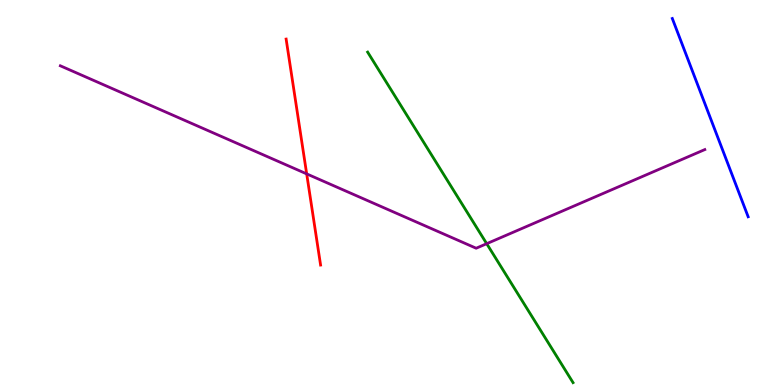[{'lines': ['blue', 'red'], 'intersections': []}, {'lines': ['green', 'red'], 'intersections': []}, {'lines': ['purple', 'red'], 'intersections': [{'x': 3.96, 'y': 5.48}]}, {'lines': ['blue', 'green'], 'intersections': []}, {'lines': ['blue', 'purple'], 'intersections': []}, {'lines': ['green', 'purple'], 'intersections': [{'x': 6.28, 'y': 3.67}]}]